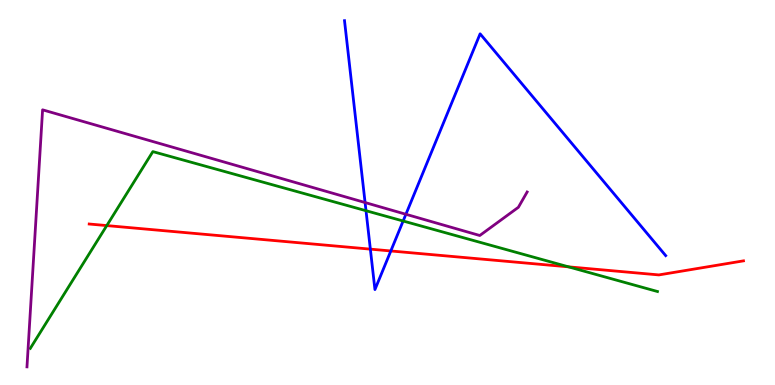[{'lines': ['blue', 'red'], 'intersections': [{'x': 4.78, 'y': 3.53}, {'x': 5.04, 'y': 3.48}]}, {'lines': ['green', 'red'], 'intersections': [{'x': 1.38, 'y': 4.14}, {'x': 7.34, 'y': 3.07}]}, {'lines': ['purple', 'red'], 'intersections': []}, {'lines': ['blue', 'green'], 'intersections': [{'x': 4.72, 'y': 4.53}, {'x': 5.2, 'y': 4.26}]}, {'lines': ['blue', 'purple'], 'intersections': [{'x': 4.71, 'y': 4.74}, {'x': 5.24, 'y': 4.43}]}, {'lines': ['green', 'purple'], 'intersections': []}]